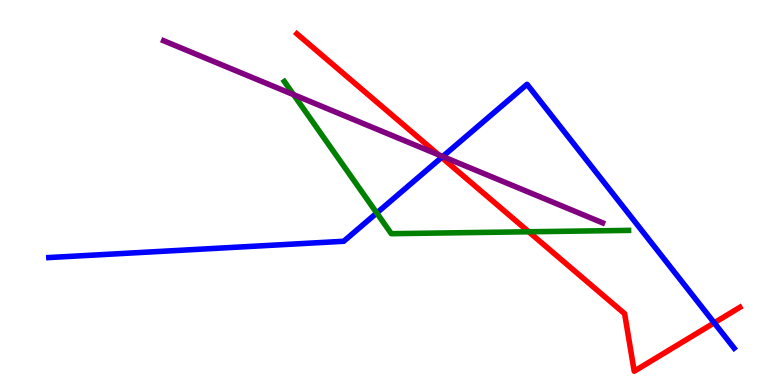[{'lines': ['blue', 'red'], 'intersections': [{'x': 5.7, 'y': 5.91}, {'x': 9.22, 'y': 1.61}]}, {'lines': ['green', 'red'], 'intersections': [{'x': 6.82, 'y': 3.98}]}, {'lines': ['purple', 'red'], 'intersections': [{'x': 5.66, 'y': 5.98}]}, {'lines': ['blue', 'green'], 'intersections': [{'x': 4.86, 'y': 4.47}]}, {'lines': ['blue', 'purple'], 'intersections': [{'x': 5.71, 'y': 5.93}]}, {'lines': ['green', 'purple'], 'intersections': [{'x': 3.79, 'y': 7.54}]}]